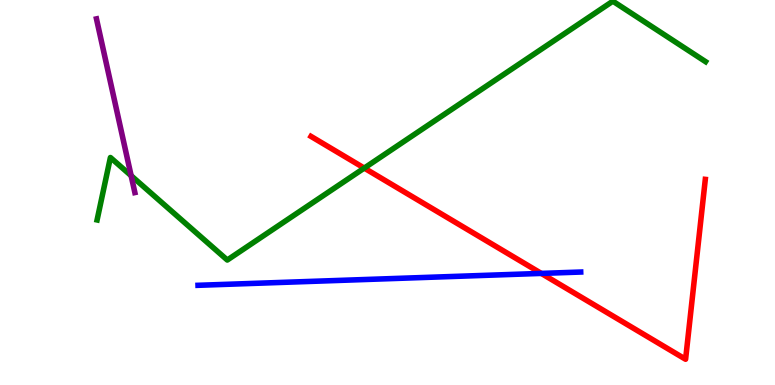[{'lines': ['blue', 'red'], 'intersections': [{'x': 6.98, 'y': 2.9}]}, {'lines': ['green', 'red'], 'intersections': [{'x': 4.7, 'y': 5.63}]}, {'lines': ['purple', 'red'], 'intersections': []}, {'lines': ['blue', 'green'], 'intersections': []}, {'lines': ['blue', 'purple'], 'intersections': []}, {'lines': ['green', 'purple'], 'intersections': [{'x': 1.69, 'y': 5.44}]}]